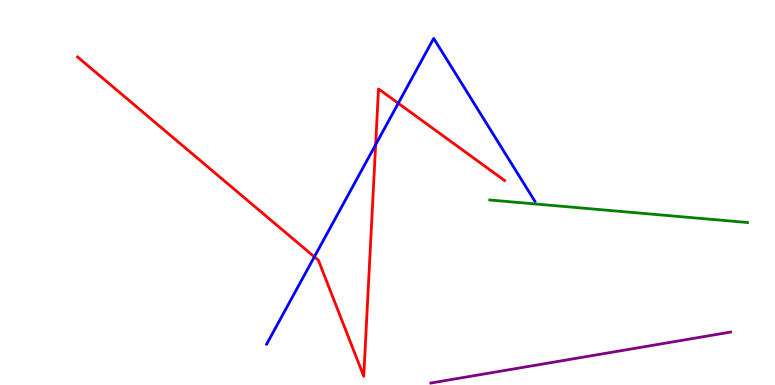[{'lines': ['blue', 'red'], 'intersections': [{'x': 4.06, 'y': 3.33}, {'x': 4.85, 'y': 6.24}, {'x': 5.14, 'y': 7.32}]}, {'lines': ['green', 'red'], 'intersections': []}, {'lines': ['purple', 'red'], 'intersections': []}, {'lines': ['blue', 'green'], 'intersections': []}, {'lines': ['blue', 'purple'], 'intersections': []}, {'lines': ['green', 'purple'], 'intersections': []}]